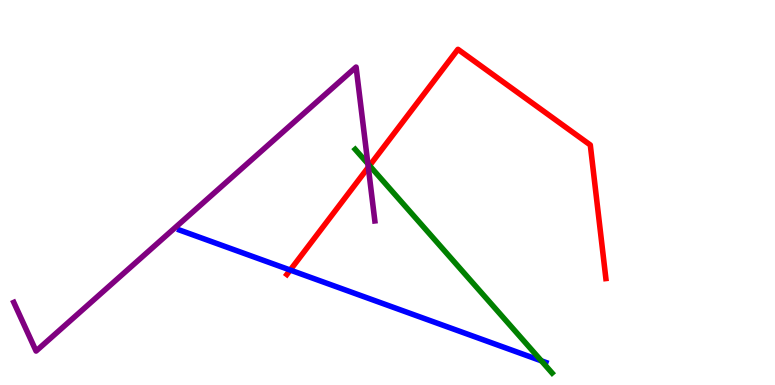[{'lines': ['blue', 'red'], 'intersections': [{'x': 3.74, 'y': 2.99}]}, {'lines': ['green', 'red'], 'intersections': [{'x': 4.77, 'y': 5.7}]}, {'lines': ['purple', 'red'], 'intersections': [{'x': 4.75, 'y': 5.65}]}, {'lines': ['blue', 'green'], 'intersections': [{'x': 6.99, 'y': 0.628}]}, {'lines': ['blue', 'purple'], 'intersections': []}, {'lines': ['green', 'purple'], 'intersections': [{'x': 4.75, 'y': 5.75}]}]